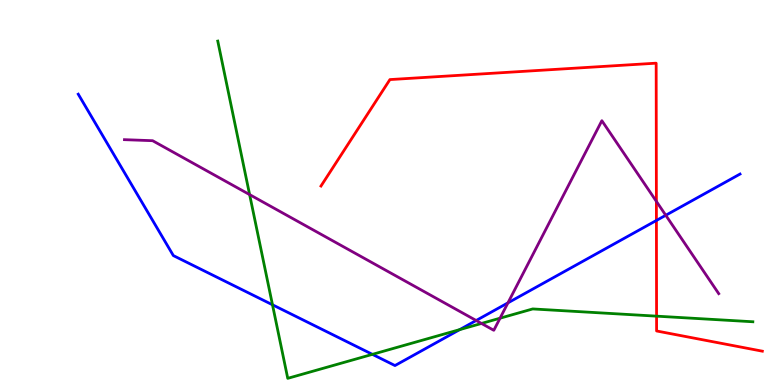[{'lines': ['blue', 'red'], 'intersections': [{'x': 8.47, 'y': 4.27}]}, {'lines': ['green', 'red'], 'intersections': [{'x': 8.47, 'y': 1.79}]}, {'lines': ['purple', 'red'], 'intersections': [{'x': 8.47, 'y': 4.77}]}, {'lines': ['blue', 'green'], 'intersections': [{'x': 3.52, 'y': 2.08}, {'x': 4.81, 'y': 0.796}, {'x': 5.93, 'y': 1.44}]}, {'lines': ['blue', 'purple'], 'intersections': [{'x': 6.14, 'y': 1.68}, {'x': 6.55, 'y': 2.13}, {'x': 8.59, 'y': 4.41}]}, {'lines': ['green', 'purple'], 'intersections': [{'x': 3.22, 'y': 4.95}, {'x': 6.21, 'y': 1.6}, {'x': 6.45, 'y': 1.74}]}]